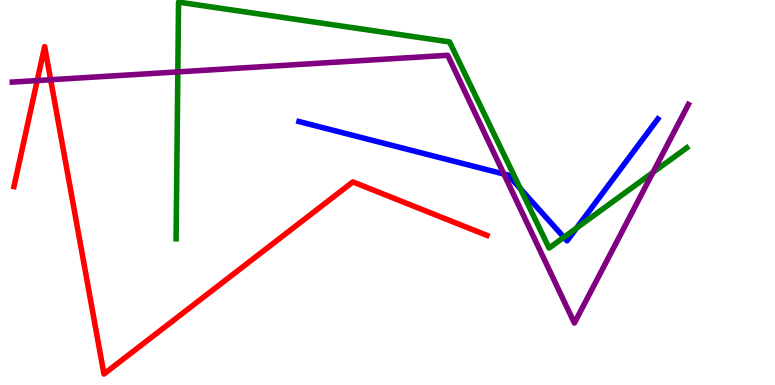[{'lines': ['blue', 'red'], 'intersections': []}, {'lines': ['green', 'red'], 'intersections': []}, {'lines': ['purple', 'red'], 'intersections': [{'x': 0.48, 'y': 7.91}, {'x': 0.654, 'y': 7.93}]}, {'lines': ['blue', 'green'], 'intersections': [{'x': 6.72, 'y': 5.1}, {'x': 7.28, 'y': 3.84}, {'x': 7.44, 'y': 4.08}]}, {'lines': ['blue', 'purple'], 'intersections': [{'x': 6.5, 'y': 5.48}]}, {'lines': ['green', 'purple'], 'intersections': [{'x': 2.29, 'y': 8.13}, {'x': 8.43, 'y': 5.52}]}]